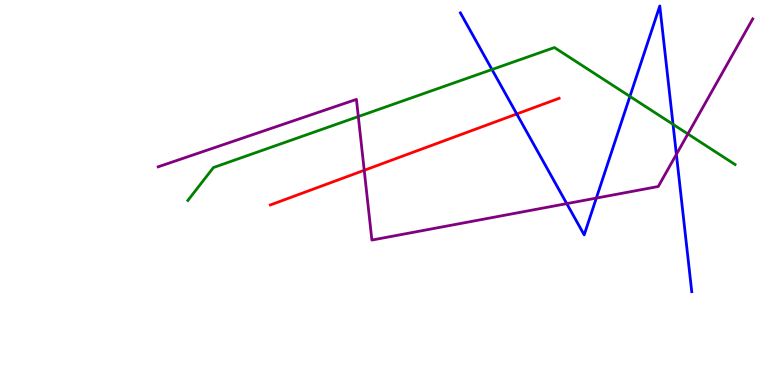[{'lines': ['blue', 'red'], 'intersections': [{'x': 6.67, 'y': 7.04}]}, {'lines': ['green', 'red'], 'intersections': []}, {'lines': ['purple', 'red'], 'intersections': [{'x': 4.7, 'y': 5.58}]}, {'lines': ['blue', 'green'], 'intersections': [{'x': 6.35, 'y': 8.19}, {'x': 8.13, 'y': 7.5}, {'x': 8.68, 'y': 6.77}]}, {'lines': ['blue', 'purple'], 'intersections': [{'x': 7.31, 'y': 4.71}, {'x': 7.69, 'y': 4.85}, {'x': 8.73, 'y': 5.99}]}, {'lines': ['green', 'purple'], 'intersections': [{'x': 4.62, 'y': 6.97}, {'x': 8.88, 'y': 6.52}]}]